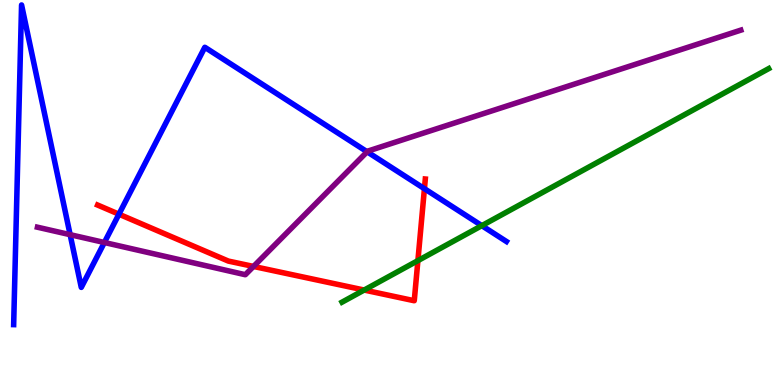[{'lines': ['blue', 'red'], 'intersections': [{'x': 1.53, 'y': 4.44}, {'x': 5.48, 'y': 5.1}]}, {'lines': ['green', 'red'], 'intersections': [{'x': 4.7, 'y': 2.47}, {'x': 5.39, 'y': 3.23}]}, {'lines': ['purple', 'red'], 'intersections': [{'x': 3.27, 'y': 3.08}]}, {'lines': ['blue', 'green'], 'intersections': [{'x': 6.22, 'y': 4.14}]}, {'lines': ['blue', 'purple'], 'intersections': [{'x': 0.905, 'y': 3.9}, {'x': 1.35, 'y': 3.7}, {'x': 4.74, 'y': 6.06}]}, {'lines': ['green', 'purple'], 'intersections': []}]